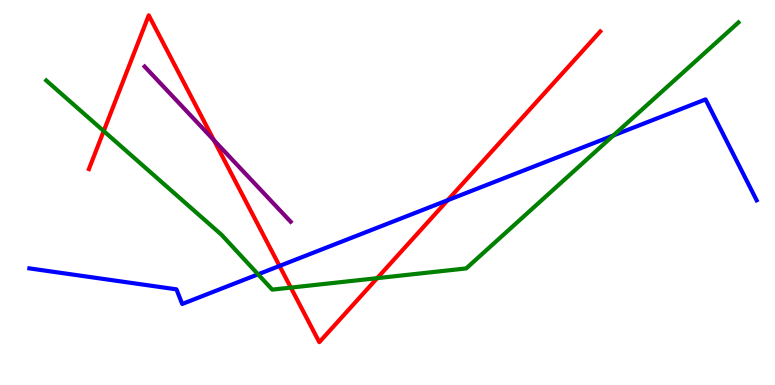[{'lines': ['blue', 'red'], 'intersections': [{'x': 3.61, 'y': 3.09}, {'x': 5.78, 'y': 4.8}]}, {'lines': ['green', 'red'], 'intersections': [{'x': 1.34, 'y': 6.6}, {'x': 3.75, 'y': 2.53}, {'x': 4.87, 'y': 2.78}]}, {'lines': ['purple', 'red'], 'intersections': [{'x': 2.76, 'y': 6.36}]}, {'lines': ['blue', 'green'], 'intersections': [{'x': 3.33, 'y': 2.88}, {'x': 7.91, 'y': 6.48}]}, {'lines': ['blue', 'purple'], 'intersections': []}, {'lines': ['green', 'purple'], 'intersections': []}]